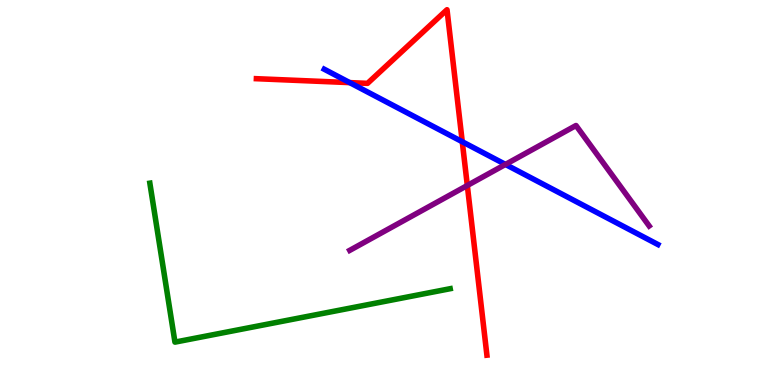[{'lines': ['blue', 'red'], 'intersections': [{'x': 4.51, 'y': 7.85}, {'x': 5.96, 'y': 6.32}]}, {'lines': ['green', 'red'], 'intersections': []}, {'lines': ['purple', 'red'], 'intersections': [{'x': 6.03, 'y': 5.18}]}, {'lines': ['blue', 'green'], 'intersections': []}, {'lines': ['blue', 'purple'], 'intersections': [{'x': 6.52, 'y': 5.73}]}, {'lines': ['green', 'purple'], 'intersections': []}]